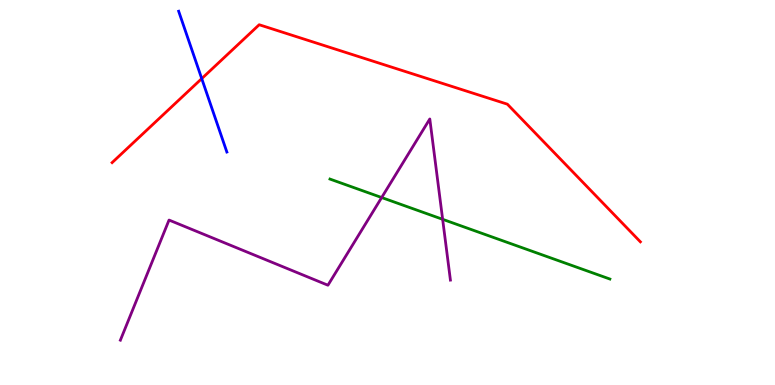[{'lines': ['blue', 'red'], 'intersections': [{'x': 2.6, 'y': 7.96}]}, {'lines': ['green', 'red'], 'intersections': []}, {'lines': ['purple', 'red'], 'intersections': []}, {'lines': ['blue', 'green'], 'intersections': []}, {'lines': ['blue', 'purple'], 'intersections': []}, {'lines': ['green', 'purple'], 'intersections': [{'x': 4.92, 'y': 4.87}, {'x': 5.71, 'y': 4.3}]}]